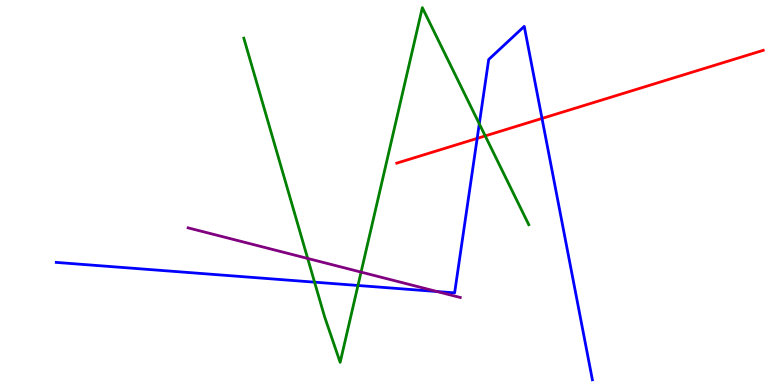[{'lines': ['blue', 'red'], 'intersections': [{'x': 6.16, 'y': 6.41}, {'x': 6.99, 'y': 6.92}]}, {'lines': ['green', 'red'], 'intersections': [{'x': 6.26, 'y': 6.47}]}, {'lines': ['purple', 'red'], 'intersections': []}, {'lines': ['blue', 'green'], 'intersections': [{'x': 4.06, 'y': 2.67}, {'x': 4.62, 'y': 2.58}, {'x': 6.18, 'y': 6.78}]}, {'lines': ['blue', 'purple'], 'intersections': [{'x': 5.64, 'y': 2.43}]}, {'lines': ['green', 'purple'], 'intersections': [{'x': 3.97, 'y': 3.29}, {'x': 4.66, 'y': 2.93}]}]